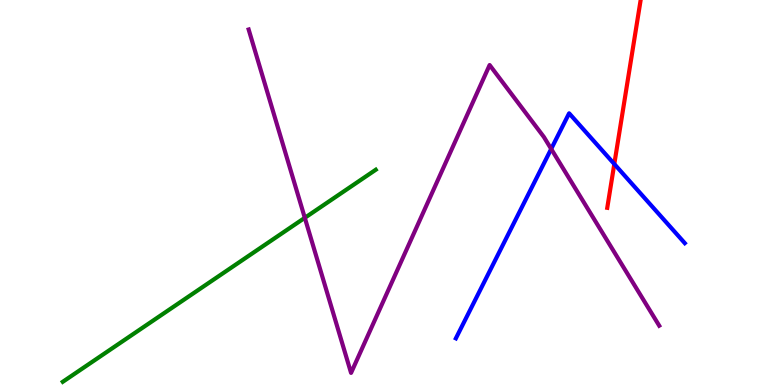[{'lines': ['blue', 'red'], 'intersections': [{'x': 7.93, 'y': 5.74}]}, {'lines': ['green', 'red'], 'intersections': []}, {'lines': ['purple', 'red'], 'intersections': []}, {'lines': ['blue', 'green'], 'intersections': []}, {'lines': ['blue', 'purple'], 'intersections': [{'x': 7.11, 'y': 6.13}]}, {'lines': ['green', 'purple'], 'intersections': [{'x': 3.93, 'y': 4.34}]}]